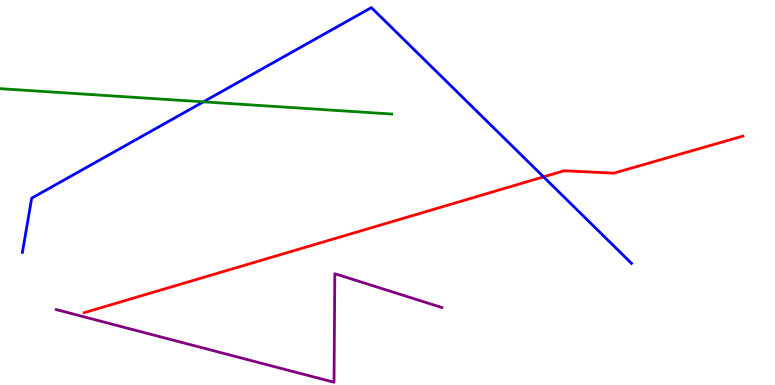[{'lines': ['blue', 'red'], 'intersections': [{'x': 7.01, 'y': 5.41}]}, {'lines': ['green', 'red'], 'intersections': []}, {'lines': ['purple', 'red'], 'intersections': []}, {'lines': ['blue', 'green'], 'intersections': [{'x': 2.62, 'y': 7.35}]}, {'lines': ['blue', 'purple'], 'intersections': []}, {'lines': ['green', 'purple'], 'intersections': []}]